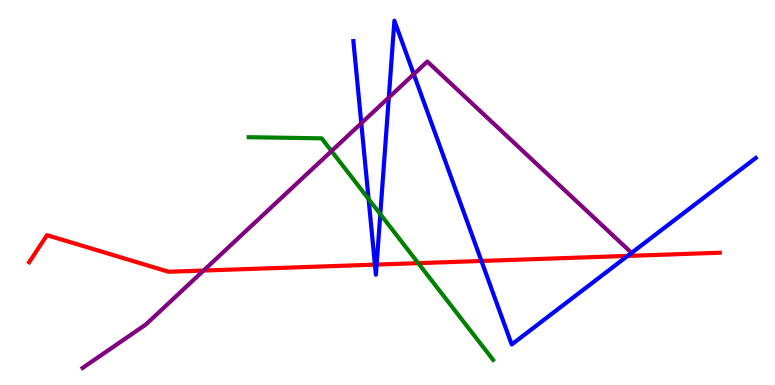[{'lines': ['blue', 'red'], 'intersections': [{'x': 4.84, 'y': 3.13}, {'x': 4.86, 'y': 3.13}, {'x': 6.21, 'y': 3.22}, {'x': 8.1, 'y': 3.35}]}, {'lines': ['green', 'red'], 'intersections': [{'x': 5.4, 'y': 3.17}]}, {'lines': ['purple', 'red'], 'intersections': [{'x': 2.63, 'y': 2.97}]}, {'lines': ['blue', 'green'], 'intersections': [{'x': 4.76, 'y': 4.83}, {'x': 4.91, 'y': 4.44}]}, {'lines': ['blue', 'purple'], 'intersections': [{'x': 4.66, 'y': 6.8}, {'x': 5.02, 'y': 7.47}, {'x': 5.34, 'y': 8.07}]}, {'lines': ['green', 'purple'], 'intersections': [{'x': 4.28, 'y': 6.08}]}]